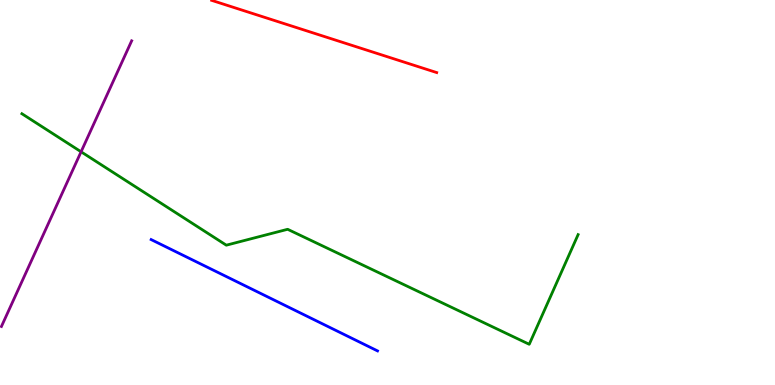[{'lines': ['blue', 'red'], 'intersections': []}, {'lines': ['green', 'red'], 'intersections': []}, {'lines': ['purple', 'red'], 'intersections': []}, {'lines': ['blue', 'green'], 'intersections': []}, {'lines': ['blue', 'purple'], 'intersections': []}, {'lines': ['green', 'purple'], 'intersections': [{'x': 1.05, 'y': 6.06}]}]